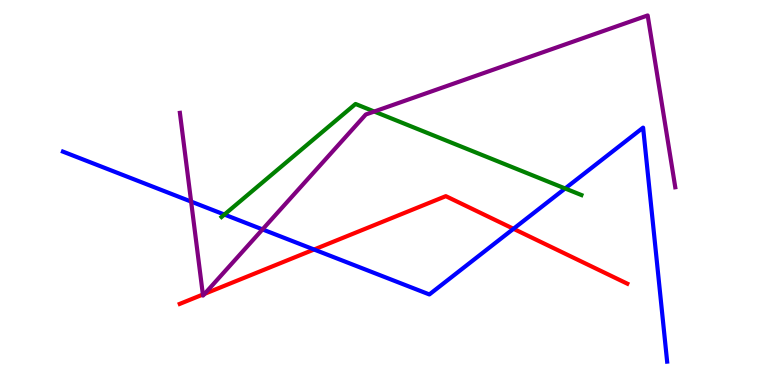[{'lines': ['blue', 'red'], 'intersections': [{'x': 4.05, 'y': 3.52}, {'x': 6.63, 'y': 4.06}]}, {'lines': ['green', 'red'], 'intersections': []}, {'lines': ['purple', 'red'], 'intersections': [{'x': 2.62, 'y': 2.35}, {'x': 2.64, 'y': 2.37}]}, {'lines': ['blue', 'green'], 'intersections': [{'x': 2.9, 'y': 4.43}, {'x': 7.29, 'y': 5.1}]}, {'lines': ['blue', 'purple'], 'intersections': [{'x': 2.47, 'y': 4.76}, {'x': 3.39, 'y': 4.04}]}, {'lines': ['green', 'purple'], 'intersections': [{'x': 4.83, 'y': 7.1}]}]